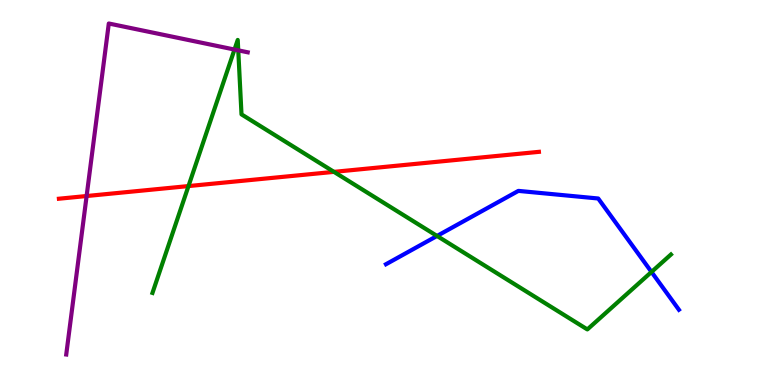[{'lines': ['blue', 'red'], 'intersections': []}, {'lines': ['green', 'red'], 'intersections': [{'x': 2.43, 'y': 5.17}, {'x': 4.31, 'y': 5.54}]}, {'lines': ['purple', 'red'], 'intersections': [{'x': 1.12, 'y': 4.91}]}, {'lines': ['blue', 'green'], 'intersections': [{'x': 5.64, 'y': 3.87}, {'x': 8.41, 'y': 2.94}]}, {'lines': ['blue', 'purple'], 'intersections': []}, {'lines': ['green', 'purple'], 'intersections': [{'x': 3.03, 'y': 8.71}, {'x': 3.07, 'y': 8.69}]}]